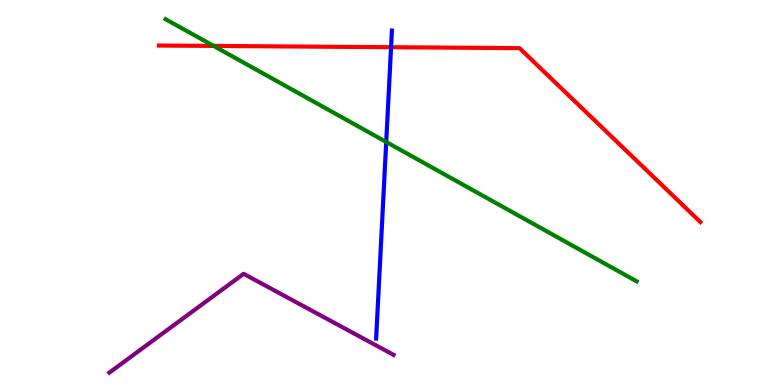[{'lines': ['blue', 'red'], 'intersections': [{'x': 5.05, 'y': 8.77}]}, {'lines': ['green', 'red'], 'intersections': [{'x': 2.76, 'y': 8.81}]}, {'lines': ['purple', 'red'], 'intersections': []}, {'lines': ['blue', 'green'], 'intersections': [{'x': 4.98, 'y': 6.31}]}, {'lines': ['blue', 'purple'], 'intersections': []}, {'lines': ['green', 'purple'], 'intersections': []}]